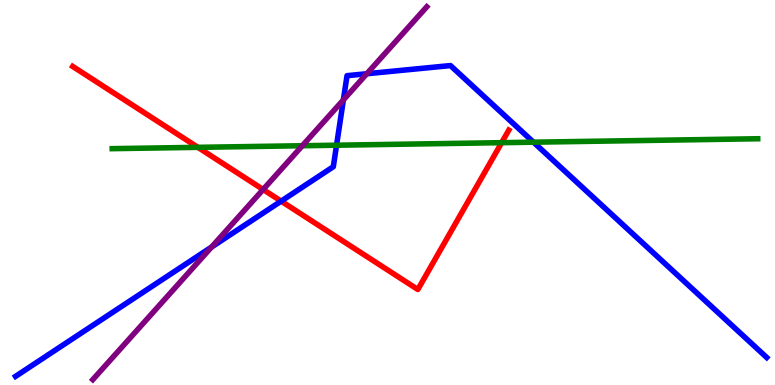[{'lines': ['blue', 'red'], 'intersections': [{'x': 3.63, 'y': 4.78}]}, {'lines': ['green', 'red'], 'intersections': [{'x': 2.55, 'y': 6.17}, {'x': 6.47, 'y': 6.29}]}, {'lines': ['purple', 'red'], 'intersections': [{'x': 3.4, 'y': 5.08}]}, {'lines': ['blue', 'green'], 'intersections': [{'x': 4.34, 'y': 6.23}, {'x': 6.88, 'y': 6.31}]}, {'lines': ['blue', 'purple'], 'intersections': [{'x': 2.73, 'y': 3.58}, {'x': 4.43, 'y': 7.41}, {'x': 4.73, 'y': 8.08}]}, {'lines': ['green', 'purple'], 'intersections': [{'x': 3.9, 'y': 6.21}]}]